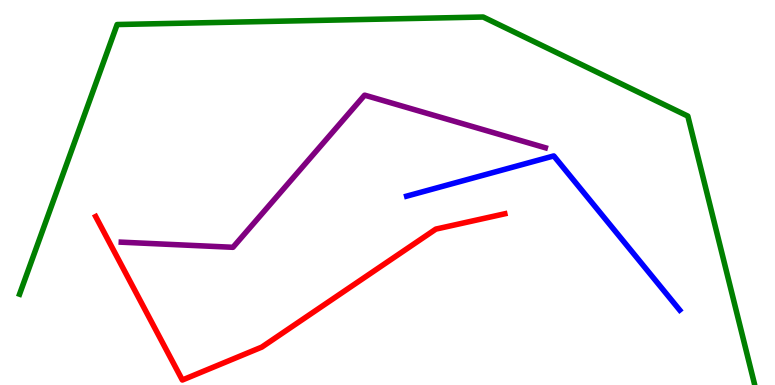[{'lines': ['blue', 'red'], 'intersections': []}, {'lines': ['green', 'red'], 'intersections': []}, {'lines': ['purple', 'red'], 'intersections': []}, {'lines': ['blue', 'green'], 'intersections': []}, {'lines': ['blue', 'purple'], 'intersections': []}, {'lines': ['green', 'purple'], 'intersections': []}]